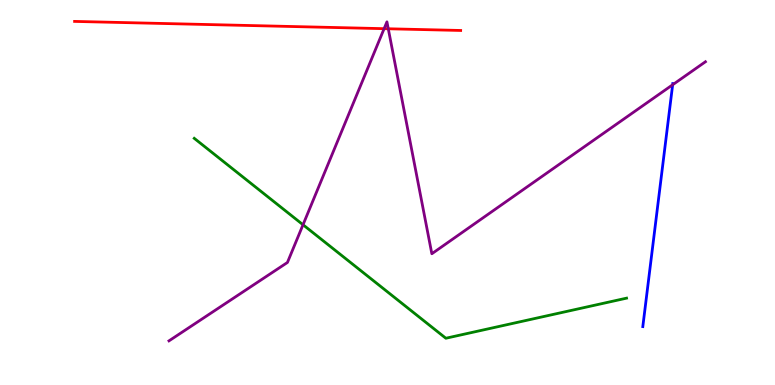[{'lines': ['blue', 'red'], 'intersections': []}, {'lines': ['green', 'red'], 'intersections': []}, {'lines': ['purple', 'red'], 'intersections': [{'x': 4.96, 'y': 9.26}, {'x': 5.01, 'y': 9.25}]}, {'lines': ['blue', 'green'], 'intersections': []}, {'lines': ['blue', 'purple'], 'intersections': [{'x': 8.68, 'y': 7.8}]}, {'lines': ['green', 'purple'], 'intersections': [{'x': 3.91, 'y': 4.16}]}]